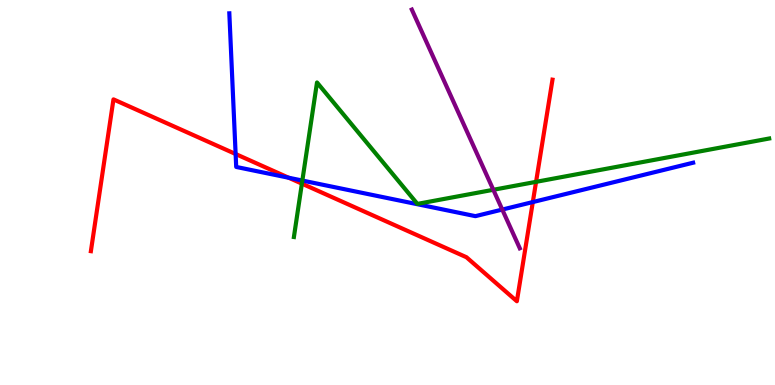[{'lines': ['blue', 'red'], 'intersections': [{'x': 3.04, 'y': 6.0}, {'x': 3.73, 'y': 5.38}, {'x': 6.88, 'y': 4.75}]}, {'lines': ['green', 'red'], 'intersections': [{'x': 3.9, 'y': 5.23}, {'x': 6.92, 'y': 5.28}]}, {'lines': ['purple', 'red'], 'intersections': []}, {'lines': ['blue', 'green'], 'intersections': [{'x': 3.9, 'y': 5.31}]}, {'lines': ['blue', 'purple'], 'intersections': [{'x': 6.48, 'y': 4.56}]}, {'lines': ['green', 'purple'], 'intersections': [{'x': 6.37, 'y': 5.07}]}]